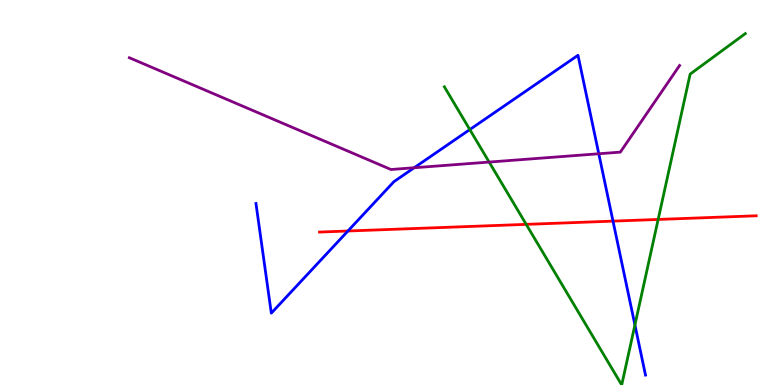[{'lines': ['blue', 'red'], 'intersections': [{'x': 4.49, 'y': 4.0}, {'x': 7.91, 'y': 4.26}]}, {'lines': ['green', 'red'], 'intersections': [{'x': 6.79, 'y': 4.17}, {'x': 8.49, 'y': 4.3}]}, {'lines': ['purple', 'red'], 'intersections': []}, {'lines': ['blue', 'green'], 'intersections': [{'x': 6.06, 'y': 6.63}, {'x': 8.19, 'y': 1.56}]}, {'lines': ['blue', 'purple'], 'intersections': [{'x': 5.34, 'y': 5.64}, {'x': 7.73, 'y': 6.01}]}, {'lines': ['green', 'purple'], 'intersections': [{'x': 6.31, 'y': 5.79}]}]